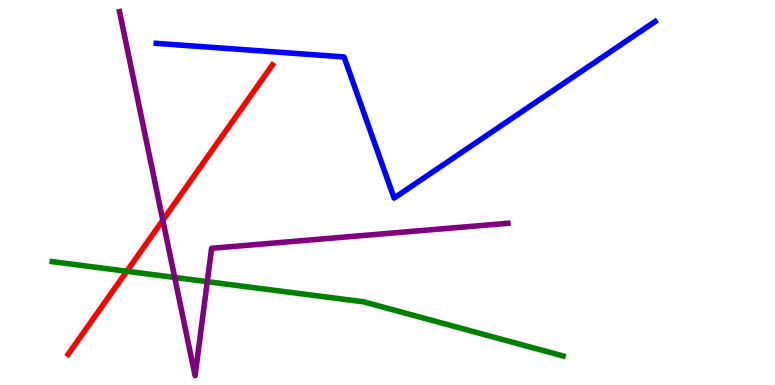[{'lines': ['blue', 'red'], 'intersections': []}, {'lines': ['green', 'red'], 'intersections': [{'x': 1.64, 'y': 2.95}]}, {'lines': ['purple', 'red'], 'intersections': [{'x': 2.1, 'y': 4.28}]}, {'lines': ['blue', 'green'], 'intersections': []}, {'lines': ['blue', 'purple'], 'intersections': []}, {'lines': ['green', 'purple'], 'intersections': [{'x': 2.25, 'y': 2.79}, {'x': 2.67, 'y': 2.68}]}]